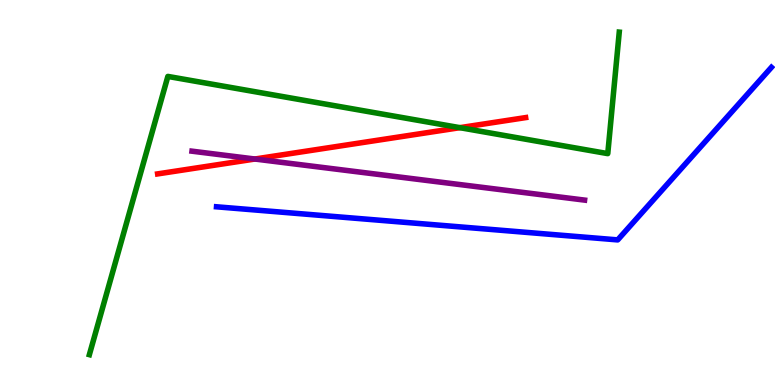[{'lines': ['blue', 'red'], 'intersections': []}, {'lines': ['green', 'red'], 'intersections': [{'x': 5.93, 'y': 6.68}]}, {'lines': ['purple', 'red'], 'intersections': [{'x': 3.29, 'y': 5.87}]}, {'lines': ['blue', 'green'], 'intersections': []}, {'lines': ['blue', 'purple'], 'intersections': []}, {'lines': ['green', 'purple'], 'intersections': []}]